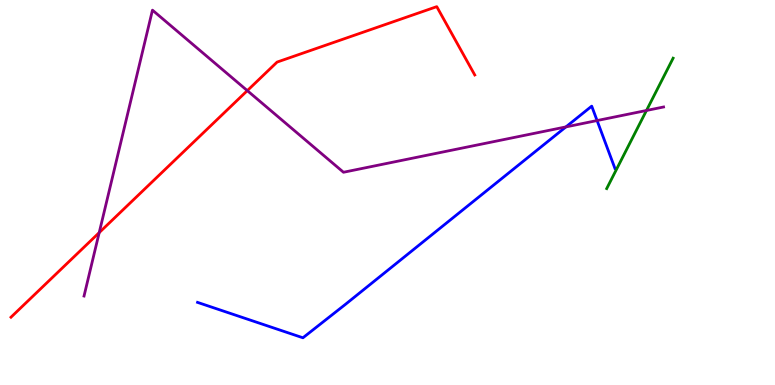[{'lines': ['blue', 'red'], 'intersections': []}, {'lines': ['green', 'red'], 'intersections': []}, {'lines': ['purple', 'red'], 'intersections': [{'x': 1.28, 'y': 3.96}, {'x': 3.19, 'y': 7.65}]}, {'lines': ['blue', 'green'], 'intersections': []}, {'lines': ['blue', 'purple'], 'intersections': [{'x': 7.3, 'y': 6.7}, {'x': 7.7, 'y': 6.87}]}, {'lines': ['green', 'purple'], 'intersections': [{'x': 8.34, 'y': 7.13}]}]